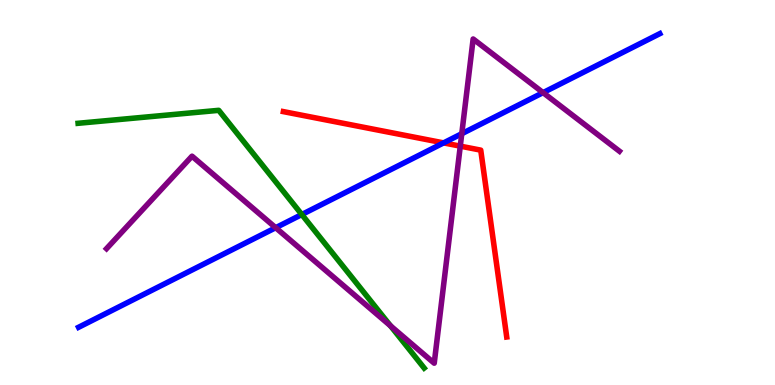[{'lines': ['blue', 'red'], 'intersections': [{'x': 5.72, 'y': 6.29}]}, {'lines': ['green', 'red'], 'intersections': []}, {'lines': ['purple', 'red'], 'intersections': [{'x': 5.94, 'y': 6.2}]}, {'lines': ['blue', 'green'], 'intersections': [{'x': 3.89, 'y': 4.43}]}, {'lines': ['blue', 'purple'], 'intersections': [{'x': 3.56, 'y': 4.09}, {'x': 5.96, 'y': 6.53}, {'x': 7.01, 'y': 7.59}]}, {'lines': ['green', 'purple'], 'intersections': [{'x': 5.04, 'y': 1.54}]}]